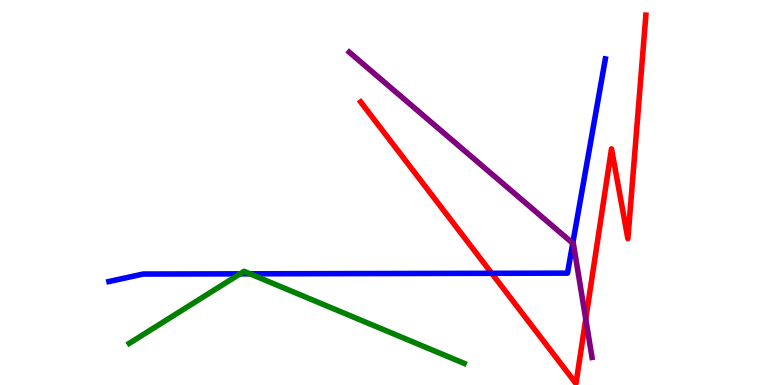[{'lines': ['blue', 'red'], 'intersections': [{'x': 6.34, 'y': 2.9}]}, {'lines': ['green', 'red'], 'intersections': []}, {'lines': ['purple', 'red'], 'intersections': [{'x': 7.56, 'y': 1.71}]}, {'lines': ['blue', 'green'], 'intersections': [{'x': 3.1, 'y': 2.89}, {'x': 3.23, 'y': 2.89}]}, {'lines': ['blue', 'purple'], 'intersections': [{'x': 7.39, 'y': 3.68}]}, {'lines': ['green', 'purple'], 'intersections': []}]